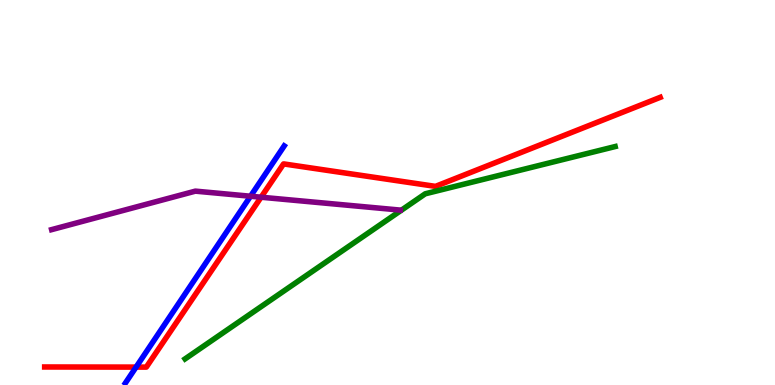[{'lines': ['blue', 'red'], 'intersections': [{'x': 1.76, 'y': 0.465}]}, {'lines': ['green', 'red'], 'intersections': []}, {'lines': ['purple', 'red'], 'intersections': [{'x': 3.37, 'y': 4.88}]}, {'lines': ['blue', 'green'], 'intersections': []}, {'lines': ['blue', 'purple'], 'intersections': [{'x': 3.23, 'y': 4.9}]}, {'lines': ['green', 'purple'], 'intersections': []}]